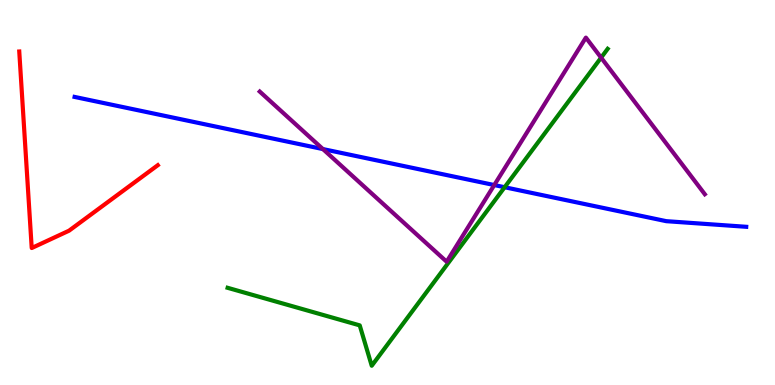[{'lines': ['blue', 'red'], 'intersections': []}, {'lines': ['green', 'red'], 'intersections': []}, {'lines': ['purple', 'red'], 'intersections': []}, {'lines': ['blue', 'green'], 'intersections': [{'x': 6.51, 'y': 5.14}]}, {'lines': ['blue', 'purple'], 'intersections': [{'x': 4.17, 'y': 6.13}, {'x': 6.38, 'y': 5.19}]}, {'lines': ['green', 'purple'], 'intersections': [{'x': 7.76, 'y': 8.5}]}]